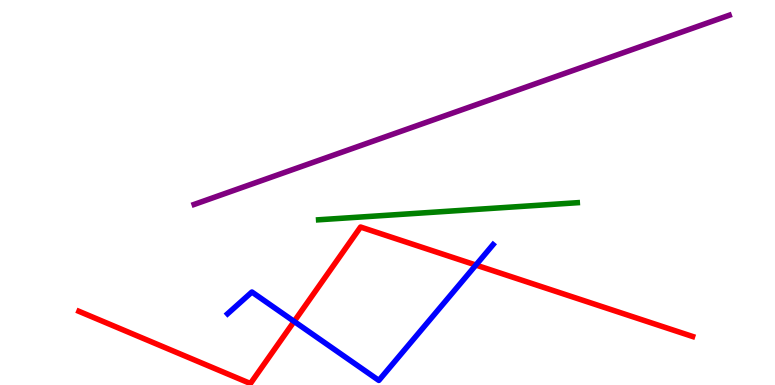[{'lines': ['blue', 'red'], 'intersections': [{'x': 3.8, 'y': 1.65}, {'x': 6.14, 'y': 3.12}]}, {'lines': ['green', 'red'], 'intersections': []}, {'lines': ['purple', 'red'], 'intersections': []}, {'lines': ['blue', 'green'], 'intersections': []}, {'lines': ['blue', 'purple'], 'intersections': []}, {'lines': ['green', 'purple'], 'intersections': []}]